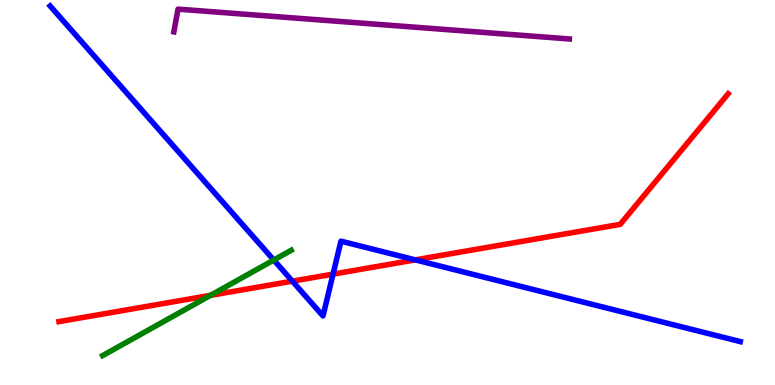[{'lines': ['blue', 'red'], 'intersections': [{'x': 3.77, 'y': 2.7}, {'x': 4.3, 'y': 2.88}, {'x': 5.36, 'y': 3.25}]}, {'lines': ['green', 'red'], 'intersections': [{'x': 2.72, 'y': 2.33}]}, {'lines': ['purple', 'red'], 'intersections': []}, {'lines': ['blue', 'green'], 'intersections': [{'x': 3.53, 'y': 3.25}]}, {'lines': ['blue', 'purple'], 'intersections': []}, {'lines': ['green', 'purple'], 'intersections': []}]